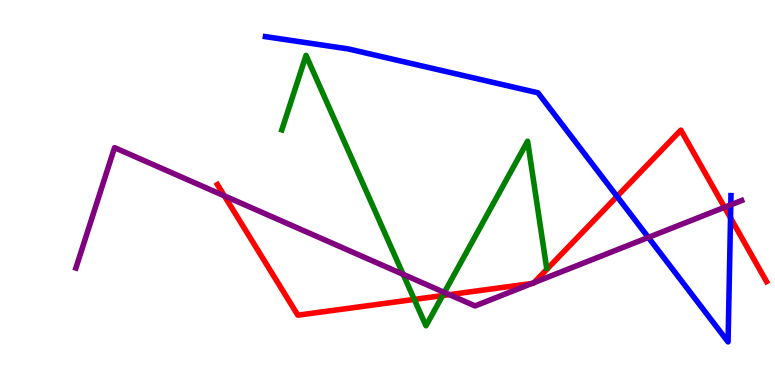[{'lines': ['blue', 'red'], 'intersections': [{'x': 7.96, 'y': 4.9}, {'x': 9.43, 'y': 4.34}]}, {'lines': ['green', 'red'], 'intersections': [{'x': 5.35, 'y': 2.22}, {'x': 5.71, 'y': 2.32}]}, {'lines': ['purple', 'red'], 'intersections': [{'x': 2.9, 'y': 4.91}, {'x': 5.8, 'y': 2.35}, {'x': 6.86, 'y': 2.64}, {'x': 6.89, 'y': 2.66}, {'x': 9.35, 'y': 4.62}]}, {'lines': ['blue', 'green'], 'intersections': []}, {'lines': ['blue', 'purple'], 'intersections': [{'x': 8.37, 'y': 3.83}, {'x': 9.43, 'y': 4.68}]}, {'lines': ['green', 'purple'], 'intersections': [{'x': 5.2, 'y': 2.87}, {'x': 5.73, 'y': 2.4}]}]